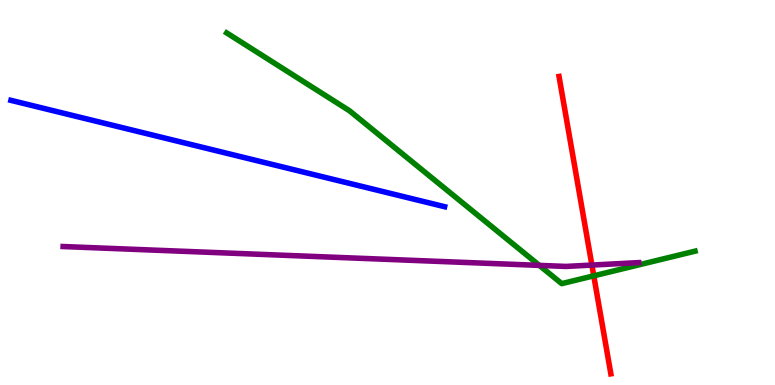[{'lines': ['blue', 'red'], 'intersections': []}, {'lines': ['green', 'red'], 'intersections': [{'x': 7.66, 'y': 2.84}]}, {'lines': ['purple', 'red'], 'intersections': [{'x': 7.64, 'y': 3.12}]}, {'lines': ['blue', 'green'], 'intersections': []}, {'lines': ['blue', 'purple'], 'intersections': []}, {'lines': ['green', 'purple'], 'intersections': [{'x': 6.96, 'y': 3.11}]}]